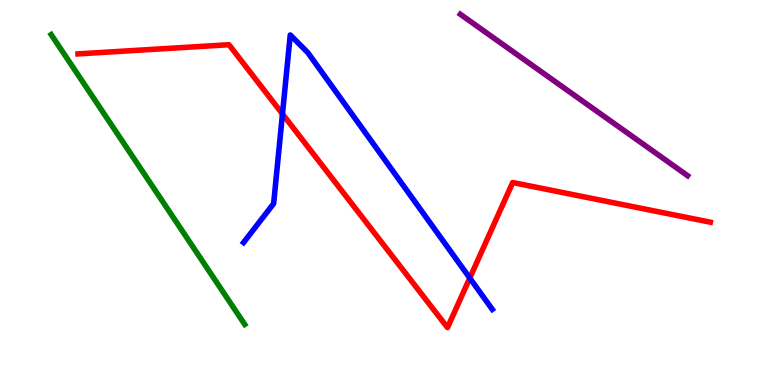[{'lines': ['blue', 'red'], 'intersections': [{'x': 3.64, 'y': 7.04}, {'x': 6.06, 'y': 2.78}]}, {'lines': ['green', 'red'], 'intersections': []}, {'lines': ['purple', 'red'], 'intersections': []}, {'lines': ['blue', 'green'], 'intersections': []}, {'lines': ['blue', 'purple'], 'intersections': []}, {'lines': ['green', 'purple'], 'intersections': []}]